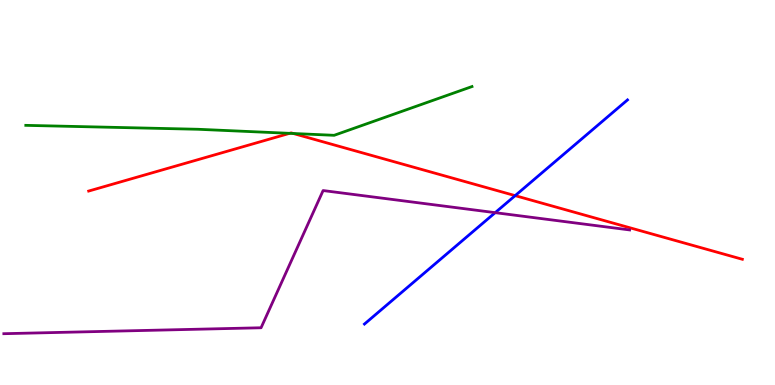[{'lines': ['blue', 'red'], 'intersections': [{'x': 6.65, 'y': 4.92}]}, {'lines': ['green', 'red'], 'intersections': [{'x': 3.74, 'y': 6.54}, {'x': 3.78, 'y': 6.53}]}, {'lines': ['purple', 'red'], 'intersections': []}, {'lines': ['blue', 'green'], 'intersections': []}, {'lines': ['blue', 'purple'], 'intersections': [{'x': 6.39, 'y': 4.48}]}, {'lines': ['green', 'purple'], 'intersections': []}]